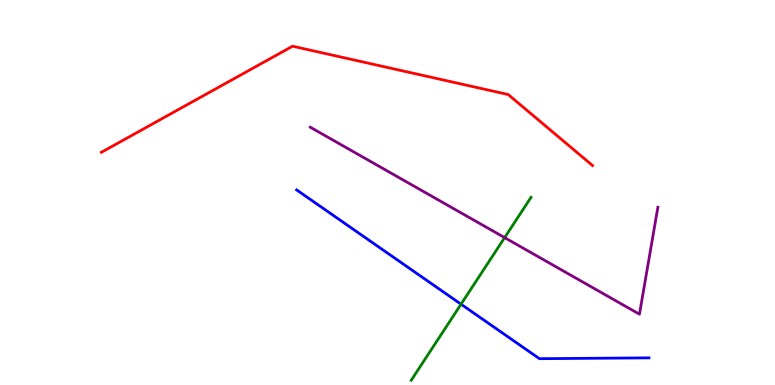[{'lines': ['blue', 'red'], 'intersections': []}, {'lines': ['green', 'red'], 'intersections': []}, {'lines': ['purple', 'red'], 'intersections': []}, {'lines': ['blue', 'green'], 'intersections': [{'x': 5.95, 'y': 2.1}]}, {'lines': ['blue', 'purple'], 'intersections': []}, {'lines': ['green', 'purple'], 'intersections': [{'x': 6.51, 'y': 3.83}]}]